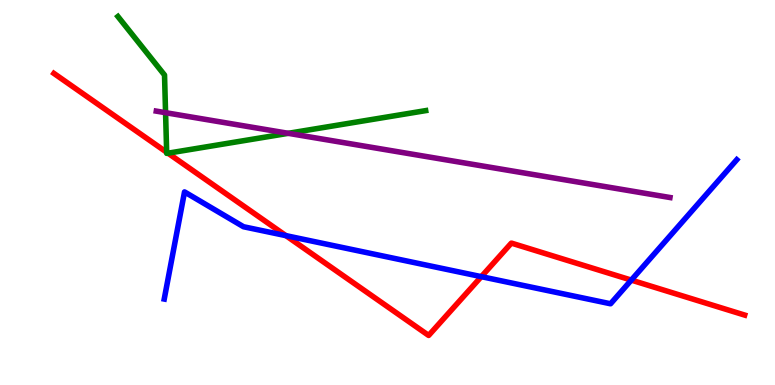[{'lines': ['blue', 'red'], 'intersections': [{'x': 3.69, 'y': 3.88}, {'x': 6.21, 'y': 2.81}, {'x': 8.15, 'y': 2.72}]}, {'lines': ['green', 'red'], 'intersections': [{'x': 2.15, 'y': 6.05}, {'x': 2.17, 'y': 6.02}]}, {'lines': ['purple', 'red'], 'intersections': []}, {'lines': ['blue', 'green'], 'intersections': []}, {'lines': ['blue', 'purple'], 'intersections': []}, {'lines': ['green', 'purple'], 'intersections': [{'x': 2.14, 'y': 7.07}, {'x': 3.72, 'y': 6.54}]}]